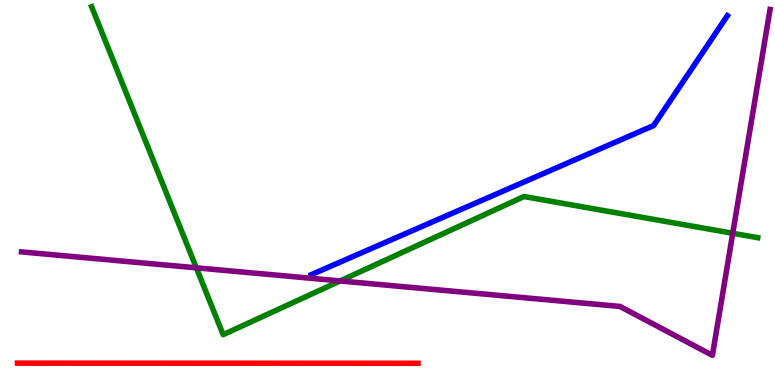[{'lines': ['blue', 'red'], 'intersections': []}, {'lines': ['green', 'red'], 'intersections': []}, {'lines': ['purple', 'red'], 'intersections': []}, {'lines': ['blue', 'green'], 'intersections': []}, {'lines': ['blue', 'purple'], 'intersections': []}, {'lines': ['green', 'purple'], 'intersections': [{'x': 2.53, 'y': 3.04}, {'x': 4.39, 'y': 2.7}, {'x': 9.45, 'y': 3.94}]}]